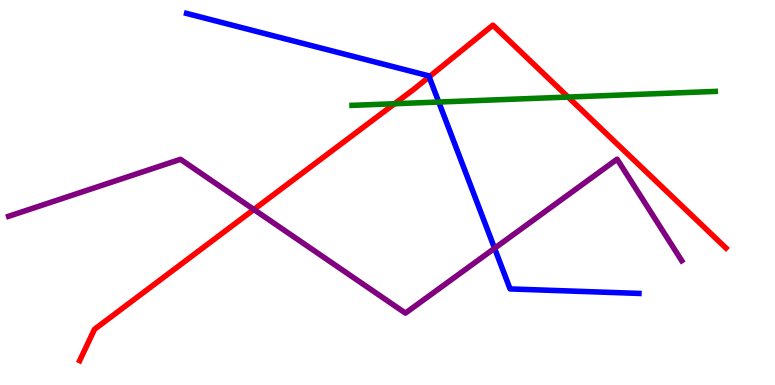[{'lines': ['blue', 'red'], 'intersections': [{'x': 5.54, 'y': 8.0}]}, {'lines': ['green', 'red'], 'intersections': [{'x': 5.09, 'y': 7.31}, {'x': 7.33, 'y': 7.48}]}, {'lines': ['purple', 'red'], 'intersections': [{'x': 3.28, 'y': 4.56}]}, {'lines': ['blue', 'green'], 'intersections': [{'x': 5.66, 'y': 7.35}]}, {'lines': ['blue', 'purple'], 'intersections': [{'x': 6.38, 'y': 3.55}]}, {'lines': ['green', 'purple'], 'intersections': []}]